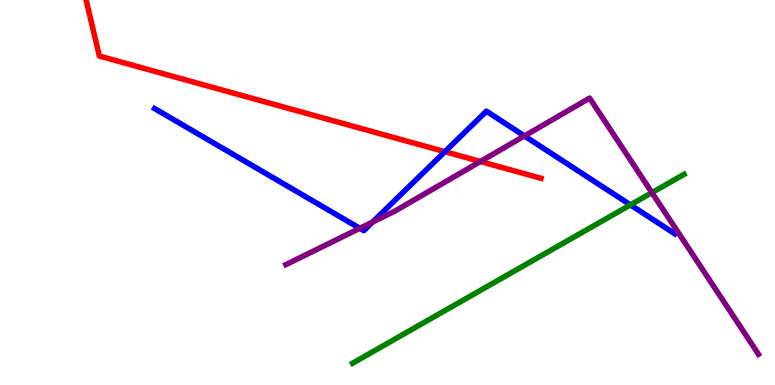[{'lines': ['blue', 'red'], 'intersections': [{'x': 5.74, 'y': 6.06}]}, {'lines': ['green', 'red'], 'intersections': []}, {'lines': ['purple', 'red'], 'intersections': [{'x': 6.2, 'y': 5.81}]}, {'lines': ['blue', 'green'], 'intersections': [{'x': 8.13, 'y': 4.68}]}, {'lines': ['blue', 'purple'], 'intersections': [{'x': 4.64, 'y': 4.07}, {'x': 4.81, 'y': 4.23}, {'x': 6.77, 'y': 6.47}]}, {'lines': ['green', 'purple'], 'intersections': [{'x': 8.41, 'y': 5.0}]}]